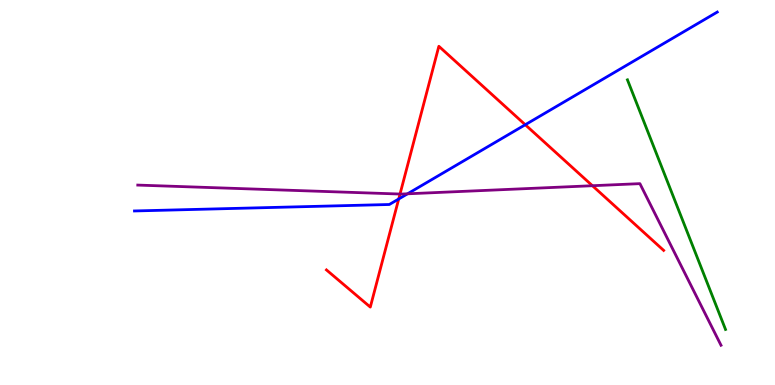[{'lines': ['blue', 'red'], 'intersections': [{'x': 5.14, 'y': 4.83}, {'x': 6.78, 'y': 6.76}]}, {'lines': ['green', 'red'], 'intersections': []}, {'lines': ['purple', 'red'], 'intersections': [{'x': 5.16, 'y': 4.96}, {'x': 7.64, 'y': 5.18}]}, {'lines': ['blue', 'green'], 'intersections': []}, {'lines': ['blue', 'purple'], 'intersections': [{'x': 5.26, 'y': 4.97}]}, {'lines': ['green', 'purple'], 'intersections': []}]